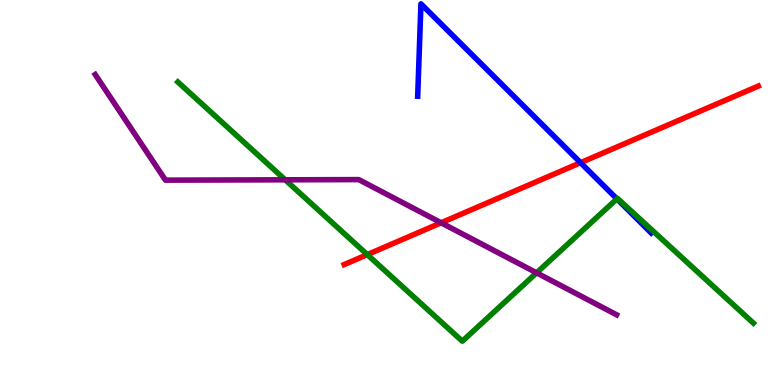[{'lines': ['blue', 'red'], 'intersections': [{'x': 7.49, 'y': 5.77}]}, {'lines': ['green', 'red'], 'intersections': [{'x': 4.74, 'y': 3.39}]}, {'lines': ['purple', 'red'], 'intersections': [{'x': 5.69, 'y': 4.21}]}, {'lines': ['blue', 'green'], 'intersections': [{'x': 7.96, 'y': 4.83}]}, {'lines': ['blue', 'purple'], 'intersections': []}, {'lines': ['green', 'purple'], 'intersections': [{'x': 3.68, 'y': 5.33}, {'x': 6.92, 'y': 2.91}]}]